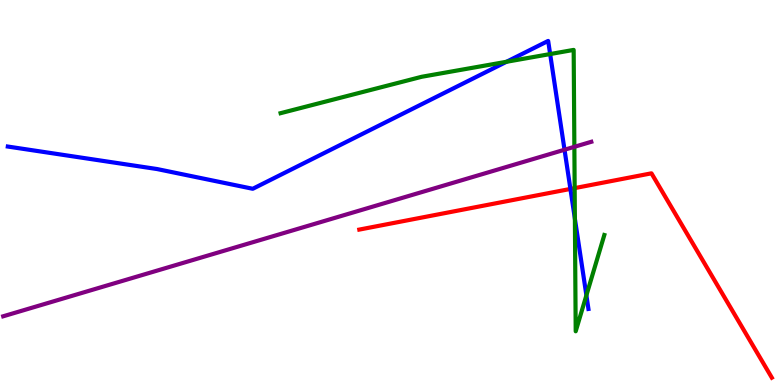[{'lines': ['blue', 'red'], 'intersections': [{'x': 7.36, 'y': 5.09}]}, {'lines': ['green', 'red'], 'intersections': [{'x': 7.42, 'y': 5.11}]}, {'lines': ['purple', 'red'], 'intersections': []}, {'lines': ['blue', 'green'], 'intersections': [{'x': 6.54, 'y': 8.4}, {'x': 7.1, 'y': 8.6}, {'x': 7.42, 'y': 4.32}, {'x': 7.57, 'y': 2.33}]}, {'lines': ['blue', 'purple'], 'intersections': [{'x': 7.28, 'y': 6.11}]}, {'lines': ['green', 'purple'], 'intersections': [{'x': 7.41, 'y': 6.19}]}]